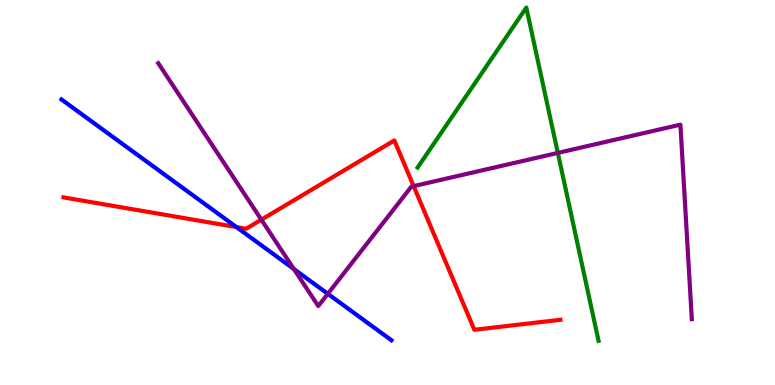[{'lines': ['blue', 'red'], 'intersections': [{'x': 3.05, 'y': 4.1}]}, {'lines': ['green', 'red'], 'intersections': []}, {'lines': ['purple', 'red'], 'intersections': [{'x': 3.37, 'y': 4.29}, {'x': 5.34, 'y': 5.17}]}, {'lines': ['blue', 'green'], 'intersections': []}, {'lines': ['blue', 'purple'], 'intersections': [{'x': 3.79, 'y': 3.01}, {'x': 4.23, 'y': 2.37}]}, {'lines': ['green', 'purple'], 'intersections': [{'x': 7.2, 'y': 6.03}]}]